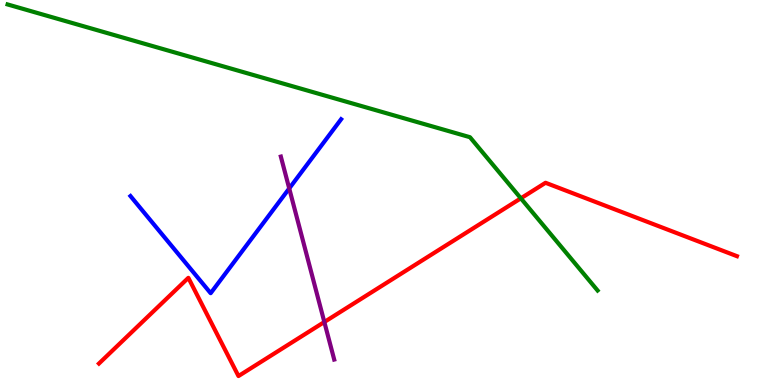[{'lines': ['blue', 'red'], 'intersections': []}, {'lines': ['green', 'red'], 'intersections': [{'x': 6.72, 'y': 4.85}]}, {'lines': ['purple', 'red'], 'intersections': [{'x': 4.18, 'y': 1.64}]}, {'lines': ['blue', 'green'], 'intersections': []}, {'lines': ['blue', 'purple'], 'intersections': [{'x': 3.73, 'y': 5.11}]}, {'lines': ['green', 'purple'], 'intersections': []}]